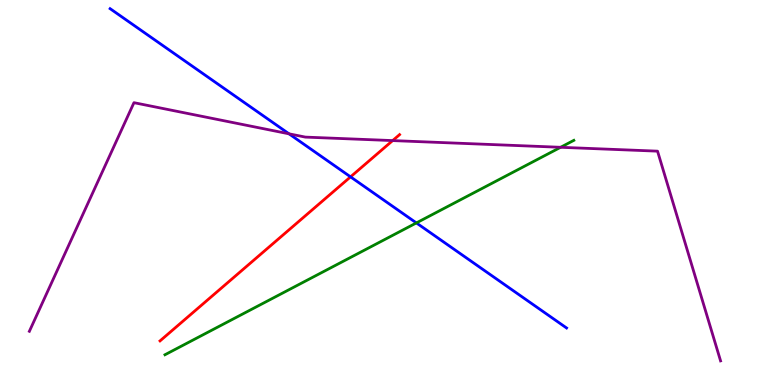[{'lines': ['blue', 'red'], 'intersections': [{'x': 4.52, 'y': 5.41}]}, {'lines': ['green', 'red'], 'intersections': []}, {'lines': ['purple', 'red'], 'intersections': [{'x': 5.07, 'y': 6.35}]}, {'lines': ['blue', 'green'], 'intersections': [{'x': 5.37, 'y': 4.21}]}, {'lines': ['blue', 'purple'], 'intersections': [{'x': 3.73, 'y': 6.52}]}, {'lines': ['green', 'purple'], 'intersections': [{'x': 7.23, 'y': 6.17}]}]